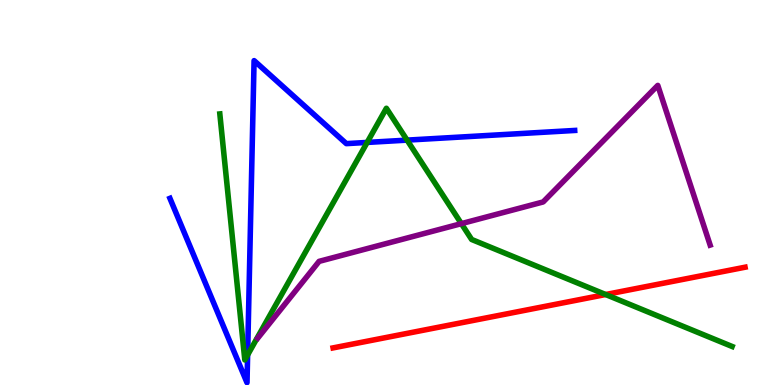[{'lines': ['blue', 'red'], 'intersections': []}, {'lines': ['green', 'red'], 'intersections': [{'x': 7.81, 'y': 2.35}]}, {'lines': ['purple', 'red'], 'intersections': []}, {'lines': ['blue', 'green'], 'intersections': [{'x': 3.2, 'y': 0.78}, {'x': 4.74, 'y': 6.3}, {'x': 5.25, 'y': 6.36}]}, {'lines': ['blue', 'purple'], 'intersections': []}, {'lines': ['green', 'purple'], 'intersections': [{'x': 5.95, 'y': 4.19}]}]